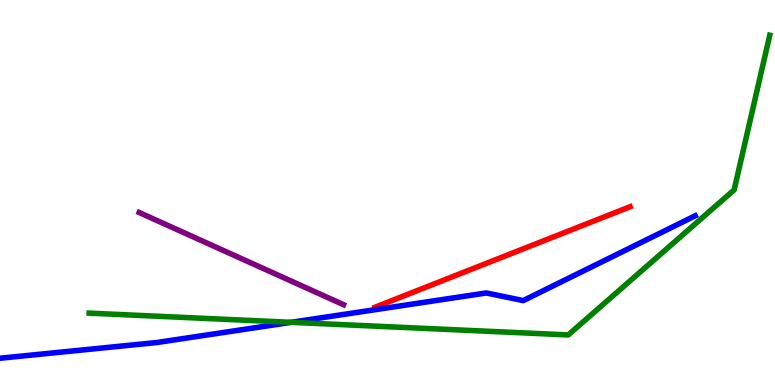[{'lines': ['blue', 'red'], 'intersections': []}, {'lines': ['green', 'red'], 'intersections': []}, {'lines': ['purple', 'red'], 'intersections': []}, {'lines': ['blue', 'green'], 'intersections': [{'x': 3.76, 'y': 1.63}]}, {'lines': ['blue', 'purple'], 'intersections': []}, {'lines': ['green', 'purple'], 'intersections': []}]